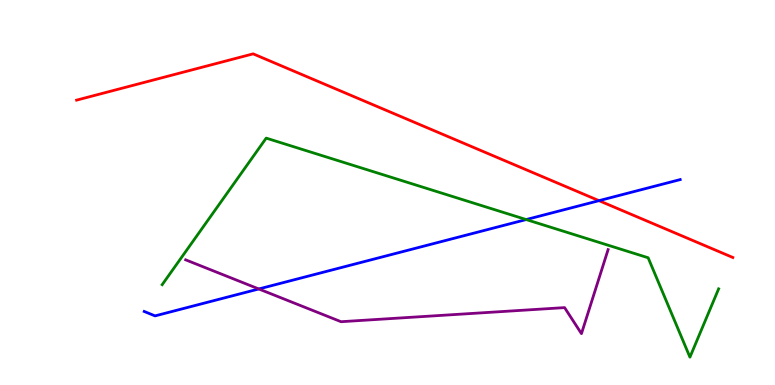[{'lines': ['blue', 'red'], 'intersections': [{'x': 7.73, 'y': 4.79}]}, {'lines': ['green', 'red'], 'intersections': []}, {'lines': ['purple', 'red'], 'intersections': []}, {'lines': ['blue', 'green'], 'intersections': [{'x': 6.79, 'y': 4.3}]}, {'lines': ['blue', 'purple'], 'intersections': [{'x': 3.34, 'y': 2.49}]}, {'lines': ['green', 'purple'], 'intersections': []}]